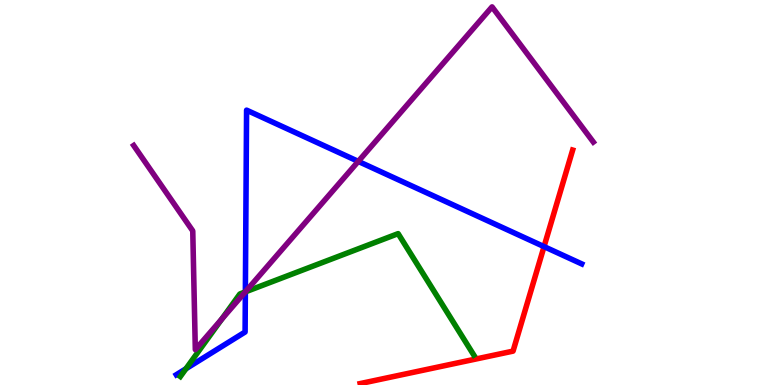[{'lines': ['blue', 'red'], 'intersections': [{'x': 7.02, 'y': 3.59}]}, {'lines': ['green', 'red'], 'intersections': []}, {'lines': ['purple', 'red'], 'intersections': []}, {'lines': ['blue', 'green'], 'intersections': [{'x': 2.4, 'y': 0.423}, {'x': 3.17, 'y': 2.42}]}, {'lines': ['blue', 'purple'], 'intersections': [{'x': 3.17, 'y': 2.42}, {'x': 4.62, 'y': 5.81}]}, {'lines': ['green', 'purple'], 'intersections': [{'x': 2.86, 'y': 1.71}, {'x': 3.17, 'y': 2.42}]}]